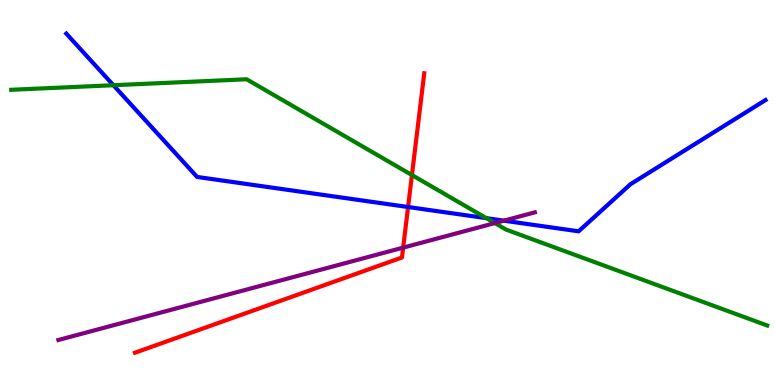[{'lines': ['blue', 'red'], 'intersections': [{'x': 5.27, 'y': 4.62}]}, {'lines': ['green', 'red'], 'intersections': [{'x': 5.32, 'y': 5.45}]}, {'lines': ['purple', 'red'], 'intersections': [{'x': 5.2, 'y': 3.57}]}, {'lines': ['blue', 'green'], 'intersections': [{'x': 1.46, 'y': 7.79}, {'x': 6.28, 'y': 4.33}]}, {'lines': ['blue', 'purple'], 'intersections': [{'x': 6.5, 'y': 4.27}]}, {'lines': ['green', 'purple'], 'intersections': [{'x': 6.38, 'y': 4.21}]}]